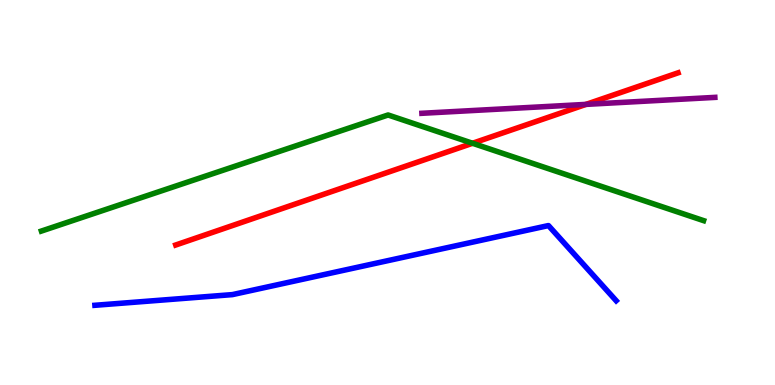[{'lines': ['blue', 'red'], 'intersections': []}, {'lines': ['green', 'red'], 'intersections': [{'x': 6.1, 'y': 6.28}]}, {'lines': ['purple', 'red'], 'intersections': [{'x': 7.56, 'y': 7.29}]}, {'lines': ['blue', 'green'], 'intersections': []}, {'lines': ['blue', 'purple'], 'intersections': []}, {'lines': ['green', 'purple'], 'intersections': []}]